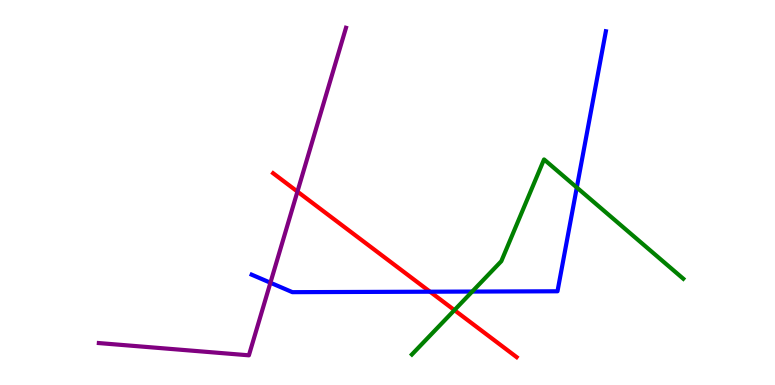[{'lines': ['blue', 'red'], 'intersections': [{'x': 5.55, 'y': 2.42}]}, {'lines': ['green', 'red'], 'intersections': [{'x': 5.86, 'y': 1.94}]}, {'lines': ['purple', 'red'], 'intersections': [{'x': 3.84, 'y': 5.02}]}, {'lines': ['blue', 'green'], 'intersections': [{'x': 6.09, 'y': 2.43}, {'x': 7.44, 'y': 5.13}]}, {'lines': ['blue', 'purple'], 'intersections': [{'x': 3.49, 'y': 2.66}]}, {'lines': ['green', 'purple'], 'intersections': []}]